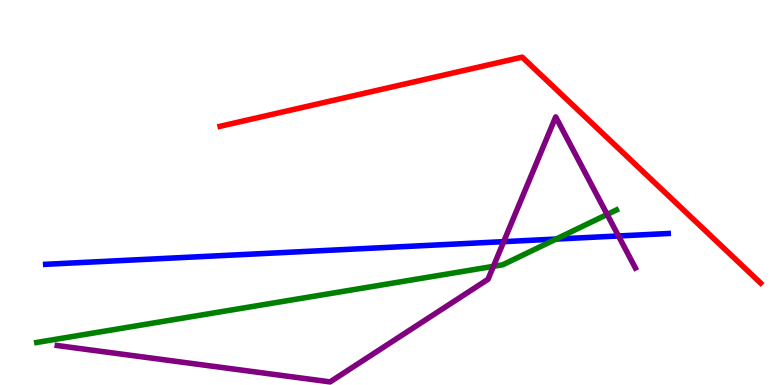[{'lines': ['blue', 'red'], 'intersections': []}, {'lines': ['green', 'red'], 'intersections': []}, {'lines': ['purple', 'red'], 'intersections': []}, {'lines': ['blue', 'green'], 'intersections': [{'x': 7.18, 'y': 3.79}]}, {'lines': ['blue', 'purple'], 'intersections': [{'x': 6.5, 'y': 3.72}, {'x': 7.98, 'y': 3.87}]}, {'lines': ['green', 'purple'], 'intersections': [{'x': 6.37, 'y': 3.08}, {'x': 7.83, 'y': 4.43}]}]